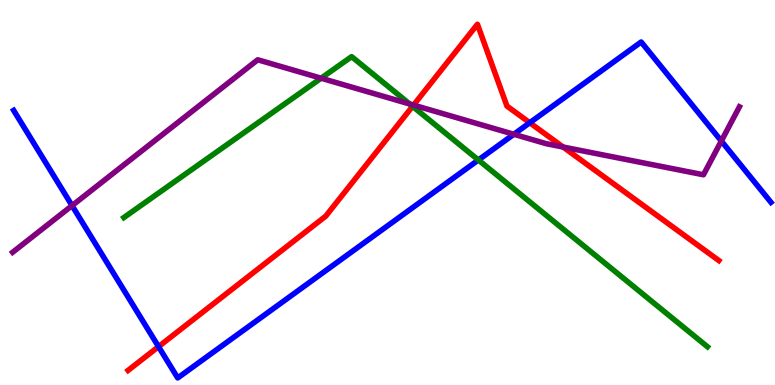[{'lines': ['blue', 'red'], 'intersections': [{'x': 2.05, 'y': 0.996}, {'x': 6.84, 'y': 6.81}]}, {'lines': ['green', 'red'], 'intersections': [{'x': 5.32, 'y': 7.24}]}, {'lines': ['purple', 'red'], 'intersections': [{'x': 5.34, 'y': 7.27}, {'x': 7.27, 'y': 6.18}]}, {'lines': ['blue', 'green'], 'intersections': [{'x': 6.17, 'y': 5.84}]}, {'lines': ['blue', 'purple'], 'intersections': [{'x': 0.93, 'y': 4.66}, {'x': 6.63, 'y': 6.51}, {'x': 9.31, 'y': 6.34}]}, {'lines': ['green', 'purple'], 'intersections': [{'x': 4.14, 'y': 7.97}, {'x': 5.29, 'y': 7.3}]}]